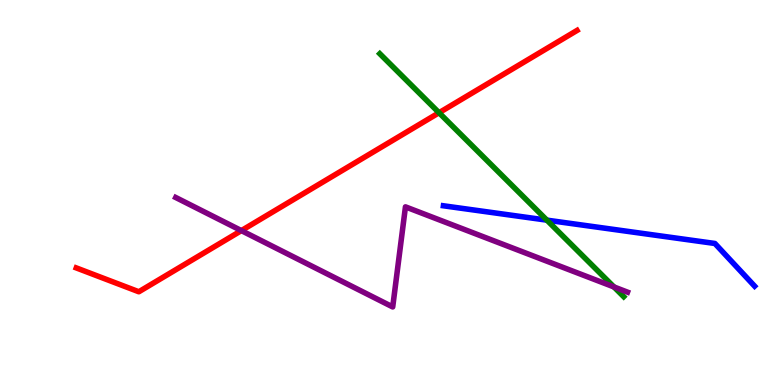[{'lines': ['blue', 'red'], 'intersections': []}, {'lines': ['green', 'red'], 'intersections': [{'x': 5.67, 'y': 7.07}]}, {'lines': ['purple', 'red'], 'intersections': [{'x': 3.11, 'y': 4.01}]}, {'lines': ['blue', 'green'], 'intersections': [{'x': 7.06, 'y': 4.28}]}, {'lines': ['blue', 'purple'], 'intersections': []}, {'lines': ['green', 'purple'], 'intersections': [{'x': 7.92, 'y': 2.55}]}]